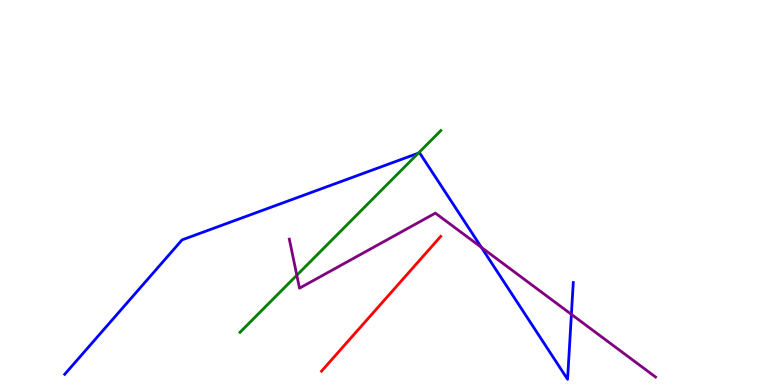[{'lines': ['blue', 'red'], 'intersections': []}, {'lines': ['green', 'red'], 'intersections': []}, {'lines': ['purple', 'red'], 'intersections': []}, {'lines': ['blue', 'green'], 'intersections': [{'x': 5.4, 'y': 6.02}]}, {'lines': ['blue', 'purple'], 'intersections': [{'x': 6.21, 'y': 3.57}, {'x': 7.37, 'y': 1.83}]}, {'lines': ['green', 'purple'], 'intersections': [{'x': 3.83, 'y': 2.85}]}]